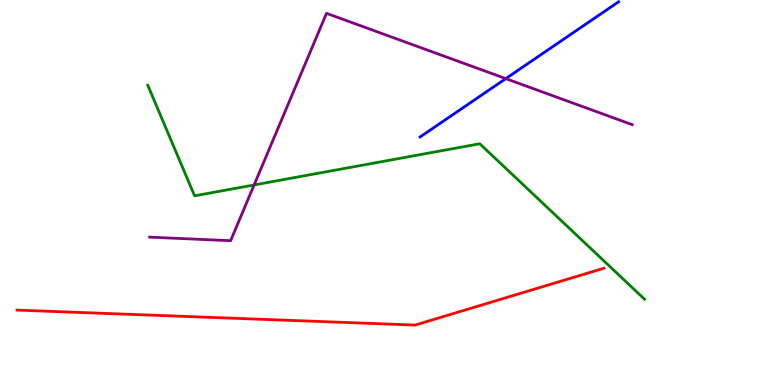[{'lines': ['blue', 'red'], 'intersections': []}, {'lines': ['green', 'red'], 'intersections': []}, {'lines': ['purple', 'red'], 'intersections': []}, {'lines': ['blue', 'green'], 'intersections': []}, {'lines': ['blue', 'purple'], 'intersections': [{'x': 6.53, 'y': 7.96}]}, {'lines': ['green', 'purple'], 'intersections': [{'x': 3.28, 'y': 5.2}]}]